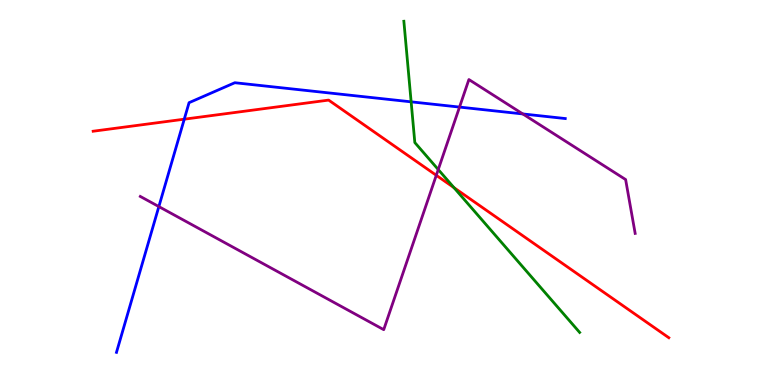[{'lines': ['blue', 'red'], 'intersections': [{'x': 2.38, 'y': 6.9}]}, {'lines': ['green', 'red'], 'intersections': [{'x': 5.86, 'y': 5.13}]}, {'lines': ['purple', 'red'], 'intersections': [{'x': 5.63, 'y': 5.45}]}, {'lines': ['blue', 'green'], 'intersections': [{'x': 5.31, 'y': 7.35}]}, {'lines': ['blue', 'purple'], 'intersections': [{'x': 2.05, 'y': 4.63}, {'x': 5.93, 'y': 7.22}, {'x': 6.75, 'y': 7.04}]}, {'lines': ['green', 'purple'], 'intersections': [{'x': 5.65, 'y': 5.6}]}]